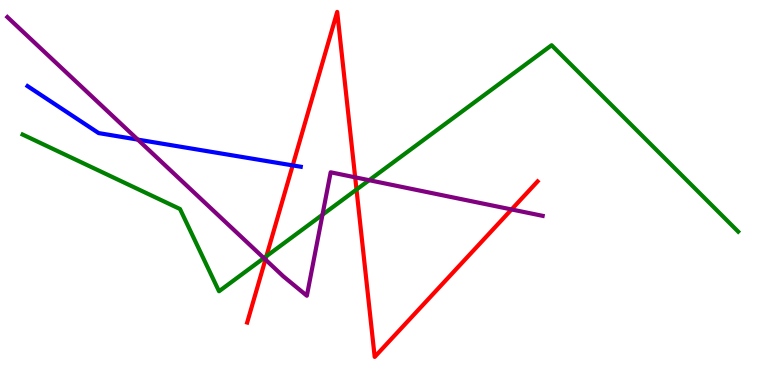[{'lines': ['blue', 'red'], 'intersections': [{'x': 3.78, 'y': 5.7}]}, {'lines': ['green', 'red'], 'intersections': [{'x': 3.44, 'y': 3.34}, {'x': 4.6, 'y': 5.08}]}, {'lines': ['purple', 'red'], 'intersections': [{'x': 3.42, 'y': 3.26}, {'x': 4.58, 'y': 5.39}, {'x': 6.6, 'y': 4.56}]}, {'lines': ['blue', 'green'], 'intersections': []}, {'lines': ['blue', 'purple'], 'intersections': [{'x': 1.78, 'y': 6.37}]}, {'lines': ['green', 'purple'], 'intersections': [{'x': 3.4, 'y': 3.3}, {'x': 4.16, 'y': 4.42}, {'x': 4.76, 'y': 5.32}]}]